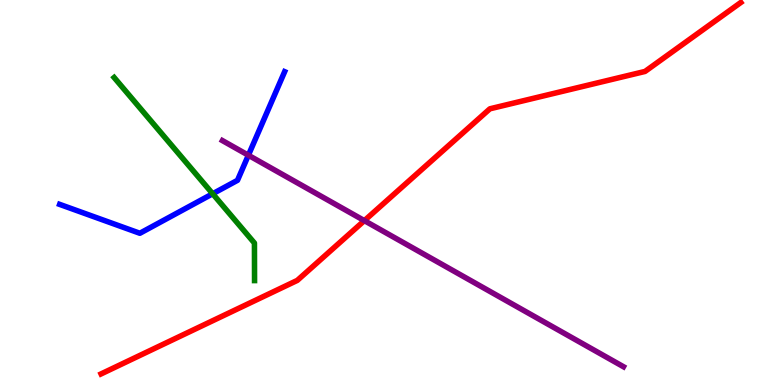[{'lines': ['blue', 'red'], 'intersections': []}, {'lines': ['green', 'red'], 'intersections': []}, {'lines': ['purple', 'red'], 'intersections': [{'x': 4.7, 'y': 4.27}]}, {'lines': ['blue', 'green'], 'intersections': [{'x': 2.74, 'y': 4.97}]}, {'lines': ['blue', 'purple'], 'intersections': [{'x': 3.2, 'y': 5.97}]}, {'lines': ['green', 'purple'], 'intersections': []}]